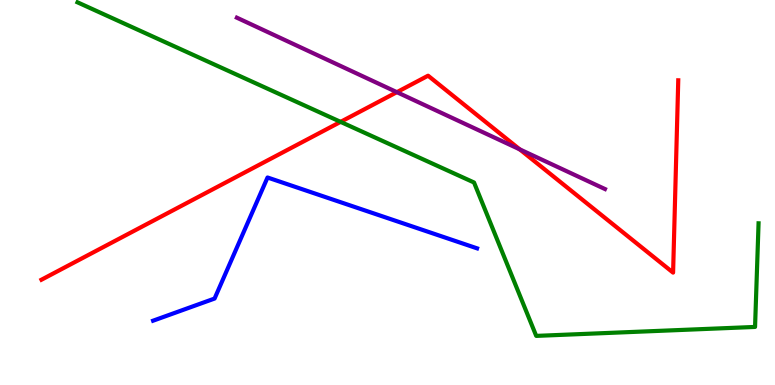[{'lines': ['blue', 'red'], 'intersections': []}, {'lines': ['green', 'red'], 'intersections': [{'x': 4.39, 'y': 6.83}]}, {'lines': ['purple', 'red'], 'intersections': [{'x': 5.12, 'y': 7.61}, {'x': 6.71, 'y': 6.12}]}, {'lines': ['blue', 'green'], 'intersections': []}, {'lines': ['blue', 'purple'], 'intersections': []}, {'lines': ['green', 'purple'], 'intersections': []}]